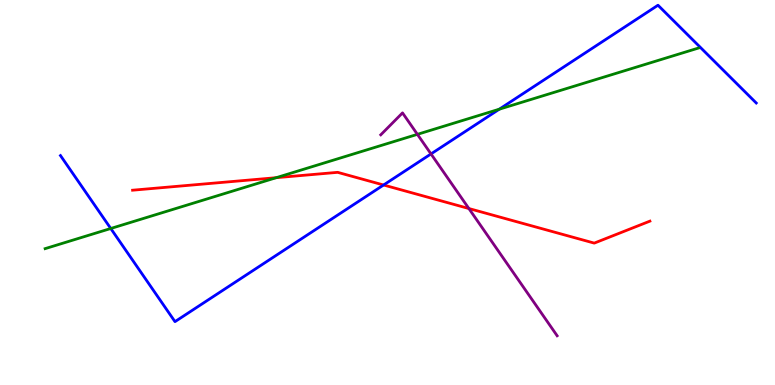[{'lines': ['blue', 'red'], 'intersections': [{'x': 4.95, 'y': 5.19}]}, {'lines': ['green', 'red'], 'intersections': [{'x': 3.56, 'y': 5.38}]}, {'lines': ['purple', 'red'], 'intersections': [{'x': 6.05, 'y': 4.58}]}, {'lines': ['blue', 'green'], 'intersections': [{'x': 1.43, 'y': 4.07}, {'x': 6.44, 'y': 7.16}]}, {'lines': ['blue', 'purple'], 'intersections': [{'x': 5.56, 'y': 6.0}]}, {'lines': ['green', 'purple'], 'intersections': [{'x': 5.39, 'y': 6.51}]}]